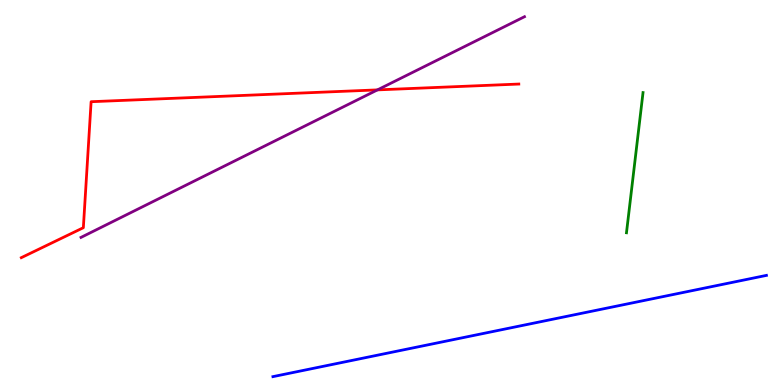[{'lines': ['blue', 'red'], 'intersections': []}, {'lines': ['green', 'red'], 'intersections': []}, {'lines': ['purple', 'red'], 'intersections': [{'x': 4.87, 'y': 7.67}]}, {'lines': ['blue', 'green'], 'intersections': []}, {'lines': ['blue', 'purple'], 'intersections': []}, {'lines': ['green', 'purple'], 'intersections': []}]